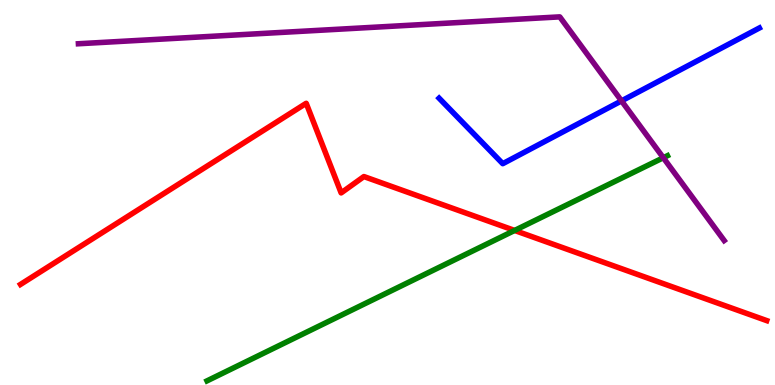[{'lines': ['blue', 'red'], 'intersections': []}, {'lines': ['green', 'red'], 'intersections': [{'x': 6.64, 'y': 4.01}]}, {'lines': ['purple', 'red'], 'intersections': []}, {'lines': ['blue', 'green'], 'intersections': []}, {'lines': ['blue', 'purple'], 'intersections': [{'x': 8.02, 'y': 7.38}]}, {'lines': ['green', 'purple'], 'intersections': [{'x': 8.56, 'y': 5.9}]}]